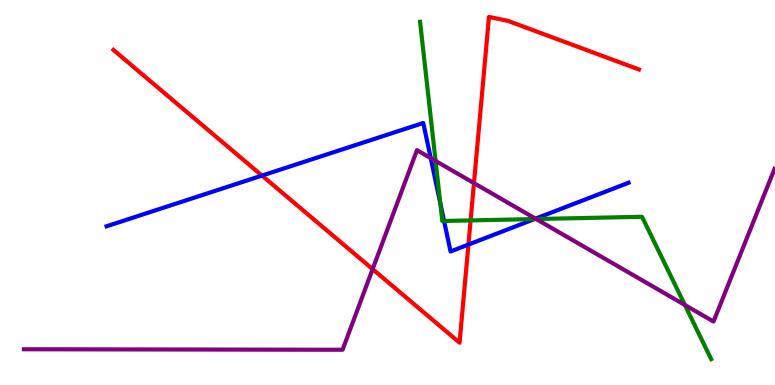[{'lines': ['blue', 'red'], 'intersections': [{'x': 3.38, 'y': 5.44}, {'x': 6.04, 'y': 3.65}]}, {'lines': ['green', 'red'], 'intersections': [{'x': 6.07, 'y': 4.28}]}, {'lines': ['purple', 'red'], 'intersections': [{'x': 4.81, 'y': 3.01}, {'x': 6.12, 'y': 5.24}]}, {'lines': ['blue', 'green'], 'intersections': [{'x': 5.68, 'y': 4.72}, {'x': 5.73, 'y': 4.26}, {'x': 6.9, 'y': 4.31}]}, {'lines': ['blue', 'purple'], 'intersections': [{'x': 5.56, 'y': 5.89}, {'x': 6.91, 'y': 4.32}]}, {'lines': ['green', 'purple'], 'intersections': [{'x': 5.62, 'y': 5.82}, {'x': 6.92, 'y': 4.31}, {'x': 8.84, 'y': 2.08}]}]